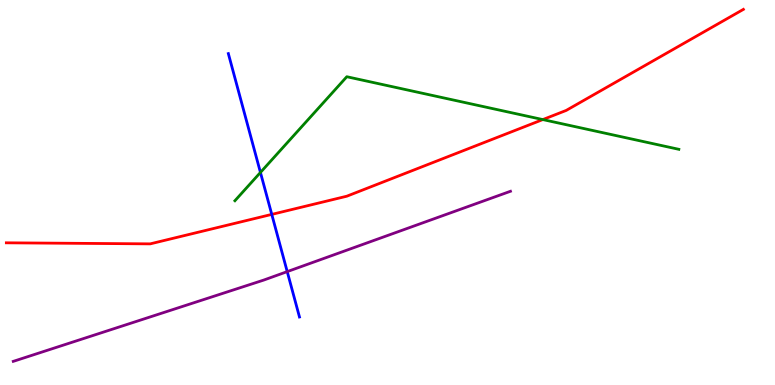[{'lines': ['blue', 'red'], 'intersections': [{'x': 3.51, 'y': 4.43}]}, {'lines': ['green', 'red'], 'intersections': [{'x': 7.0, 'y': 6.89}]}, {'lines': ['purple', 'red'], 'intersections': []}, {'lines': ['blue', 'green'], 'intersections': [{'x': 3.36, 'y': 5.52}]}, {'lines': ['blue', 'purple'], 'intersections': [{'x': 3.71, 'y': 2.94}]}, {'lines': ['green', 'purple'], 'intersections': []}]